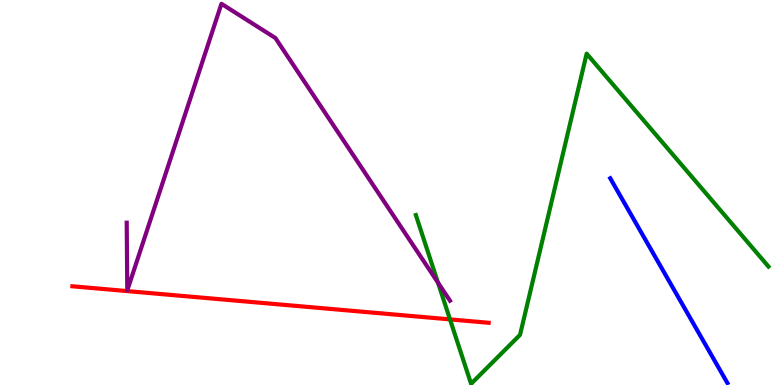[{'lines': ['blue', 'red'], 'intersections': []}, {'lines': ['green', 'red'], 'intersections': [{'x': 5.81, 'y': 1.7}]}, {'lines': ['purple', 'red'], 'intersections': []}, {'lines': ['blue', 'green'], 'intersections': []}, {'lines': ['blue', 'purple'], 'intersections': []}, {'lines': ['green', 'purple'], 'intersections': [{'x': 5.65, 'y': 2.66}]}]